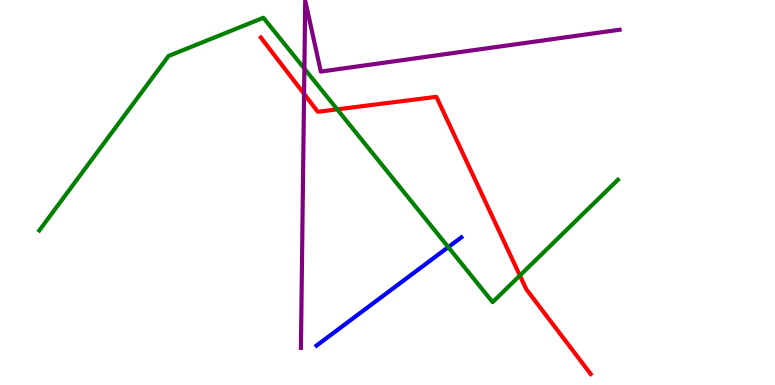[{'lines': ['blue', 'red'], 'intersections': []}, {'lines': ['green', 'red'], 'intersections': [{'x': 4.35, 'y': 7.16}, {'x': 6.71, 'y': 2.84}]}, {'lines': ['purple', 'red'], 'intersections': [{'x': 3.92, 'y': 7.56}]}, {'lines': ['blue', 'green'], 'intersections': [{'x': 5.78, 'y': 3.58}]}, {'lines': ['blue', 'purple'], 'intersections': []}, {'lines': ['green', 'purple'], 'intersections': [{'x': 3.93, 'y': 8.22}]}]